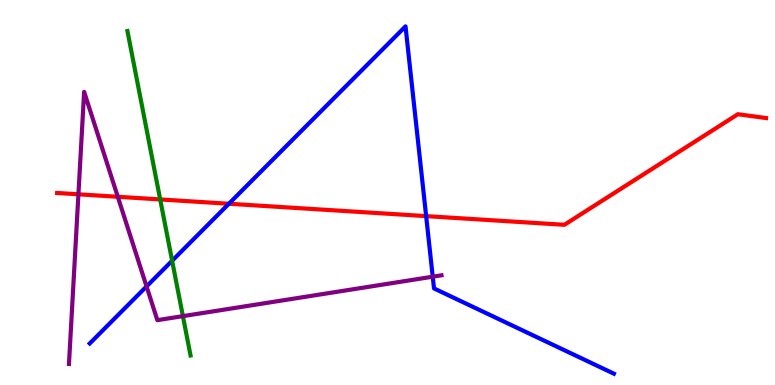[{'lines': ['blue', 'red'], 'intersections': [{'x': 2.95, 'y': 4.71}, {'x': 5.5, 'y': 4.39}]}, {'lines': ['green', 'red'], 'intersections': [{'x': 2.07, 'y': 4.82}]}, {'lines': ['purple', 'red'], 'intersections': [{'x': 1.01, 'y': 4.95}, {'x': 1.52, 'y': 4.89}]}, {'lines': ['blue', 'green'], 'intersections': [{'x': 2.22, 'y': 3.23}]}, {'lines': ['blue', 'purple'], 'intersections': [{'x': 1.89, 'y': 2.56}, {'x': 5.58, 'y': 2.81}]}, {'lines': ['green', 'purple'], 'intersections': [{'x': 2.36, 'y': 1.79}]}]